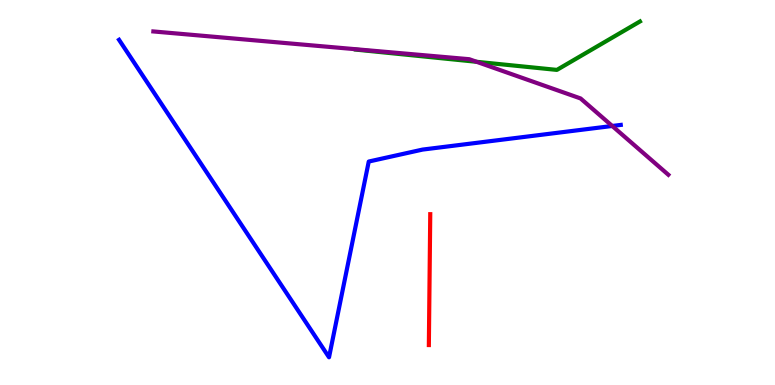[{'lines': ['blue', 'red'], 'intersections': []}, {'lines': ['green', 'red'], 'intersections': []}, {'lines': ['purple', 'red'], 'intersections': []}, {'lines': ['blue', 'green'], 'intersections': []}, {'lines': ['blue', 'purple'], 'intersections': [{'x': 7.9, 'y': 6.73}]}, {'lines': ['green', 'purple'], 'intersections': [{'x': 6.15, 'y': 8.39}]}]